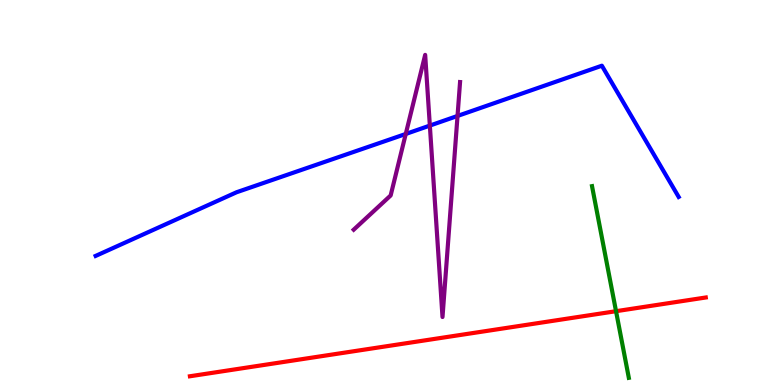[{'lines': ['blue', 'red'], 'intersections': []}, {'lines': ['green', 'red'], 'intersections': [{'x': 7.95, 'y': 1.92}]}, {'lines': ['purple', 'red'], 'intersections': []}, {'lines': ['blue', 'green'], 'intersections': []}, {'lines': ['blue', 'purple'], 'intersections': [{'x': 5.24, 'y': 6.52}, {'x': 5.55, 'y': 6.74}, {'x': 5.9, 'y': 6.99}]}, {'lines': ['green', 'purple'], 'intersections': []}]